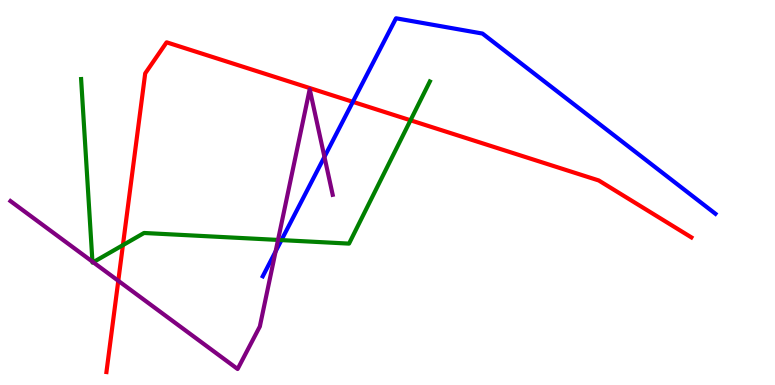[{'lines': ['blue', 'red'], 'intersections': [{'x': 4.55, 'y': 7.35}]}, {'lines': ['green', 'red'], 'intersections': [{'x': 1.59, 'y': 3.63}, {'x': 5.3, 'y': 6.88}]}, {'lines': ['purple', 'red'], 'intersections': [{'x': 1.53, 'y': 2.71}]}, {'lines': ['blue', 'green'], 'intersections': [{'x': 3.63, 'y': 3.76}]}, {'lines': ['blue', 'purple'], 'intersections': [{'x': 3.56, 'y': 3.47}, {'x': 4.19, 'y': 5.93}]}, {'lines': ['green', 'purple'], 'intersections': [{'x': 1.19, 'y': 3.2}, {'x': 1.2, 'y': 3.19}, {'x': 3.59, 'y': 3.77}]}]